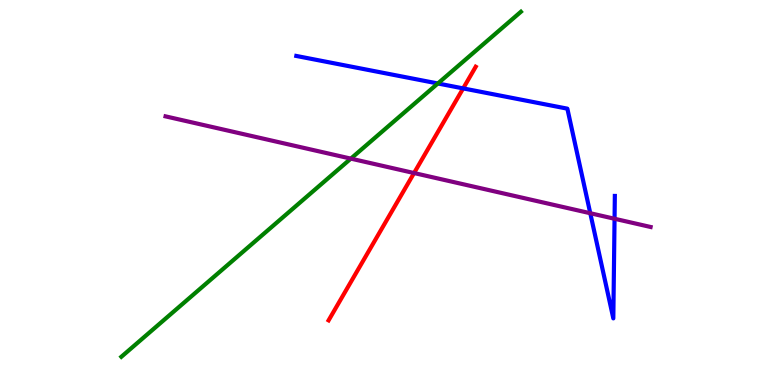[{'lines': ['blue', 'red'], 'intersections': [{'x': 5.98, 'y': 7.7}]}, {'lines': ['green', 'red'], 'intersections': []}, {'lines': ['purple', 'red'], 'intersections': [{'x': 5.34, 'y': 5.51}]}, {'lines': ['blue', 'green'], 'intersections': [{'x': 5.65, 'y': 7.83}]}, {'lines': ['blue', 'purple'], 'intersections': [{'x': 7.62, 'y': 4.46}, {'x': 7.93, 'y': 4.32}]}, {'lines': ['green', 'purple'], 'intersections': [{'x': 4.53, 'y': 5.88}]}]